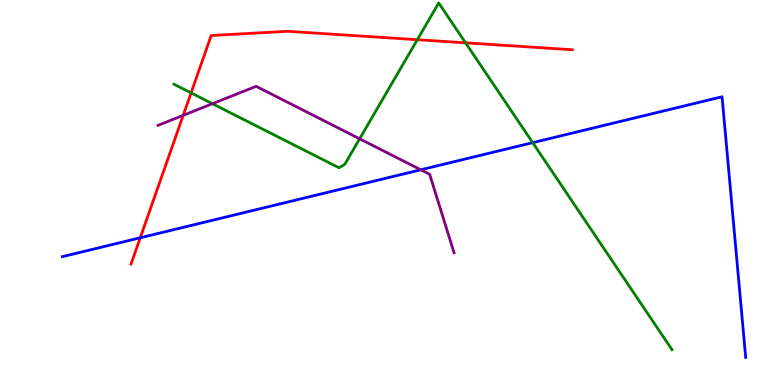[{'lines': ['blue', 'red'], 'intersections': [{'x': 1.81, 'y': 3.82}]}, {'lines': ['green', 'red'], 'intersections': [{'x': 2.47, 'y': 7.59}, {'x': 5.38, 'y': 8.97}, {'x': 6.01, 'y': 8.89}]}, {'lines': ['purple', 'red'], 'intersections': [{'x': 2.36, 'y': 7.0}]}, {'lines': ['blue', 'green'], 'intersections': [{'x': 6.87, 'y': 6.29}]}, {'lines': ['blue', 'purple'], 'intersections': [{'x': 5.43, 'y': 5.59}]}, {'lines': ['green', 'purple'], 'intersections': [{'x': 2.74, 'y': 7.31}, {'x': 4.64, 'y': 6.39}]}]